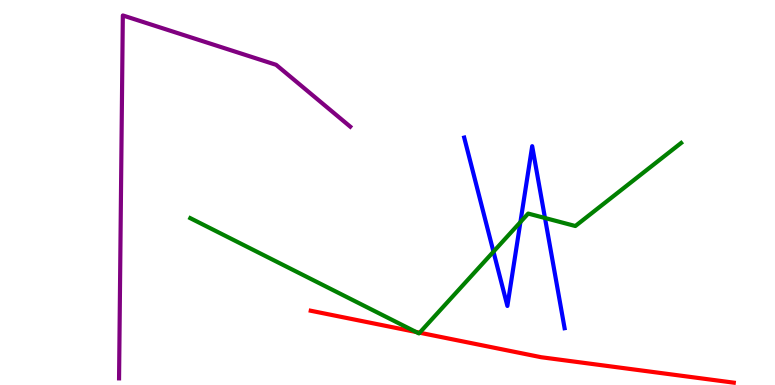[{'lines': ['blue', 'red'], 'intersections': []}, {'lines': ['green', 'red'], 'intersections': [{'x': 5.37, 'y': 1.38}, {'x': 5.41, 'y': 1.36}]}, {'lines': ['purple', 'red'], 'intersections': []}, {'lines': ['blue', 'green'], 'intersections': [{'x': 6.37, 'y': 3.46}, {'x': 6.71, 'y': 4.23}, {'x': 7.03, 'y': 4.34}]}, {'lines': ['blue', 'purple'], 'intersections': []}, {'lines': ['green', 'purple'], 'intersections': []}]